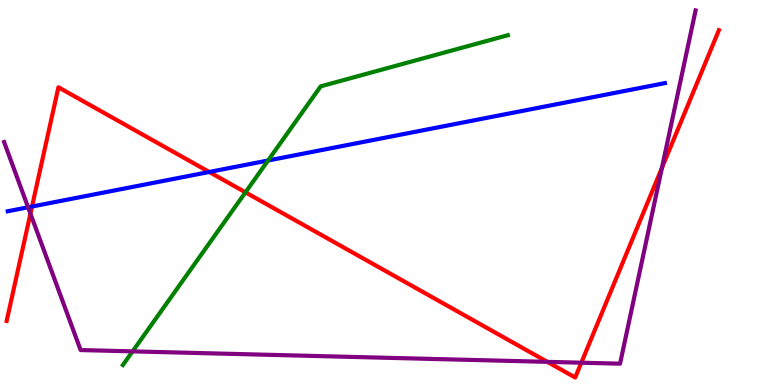[{'lines': ['blue', 'red'], 'intersections': [{'x': 0.413, 'y': 4.64}, {'x': 2.7, 'y': 5.53}]}, {'lines': ['green', 'red'], 'intersections': [{'x': 3.17, 'y': 5.0}]}, {'lines': ['purple', 'red'], 'intersections': [{'x': 0.393, 'y': 4.45}, {'x': 7.06, 'y': 0.601}, {'x': 7.5, 'y': 0.579}, {'x': 8.54, 'y': 5.64}]}, {'lines': ['blue', 'green'], 'intersections': [{'x': 3.46, 'y': 5.83}]}, {'lines': ['blue', 'purple'], 'intersections': [{'x': 0.363, 'y': 4.62}]}, {'lines': ['green', 'purple'], 'intersections': [{'x': 1.71, 'y': 0.873}]}]